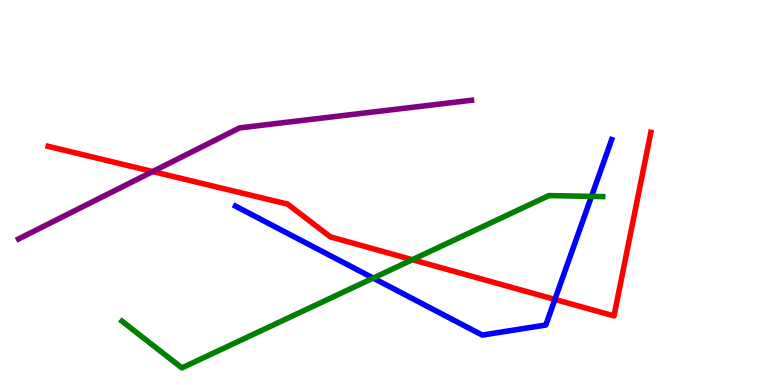[{'lines': ['blue', 'red'], 'intersections': [{'x': 7.16, 'y': 2.22}]}, {'lines': ['green', 'red'], 'intersections': [{'x': 5.32, 'y': 3.25}]}, {'lines': ['purple', 'red'], 'intersections': [{'x': 1.97, 'y': 5.54}]}, {'lines': ['blue', 'green'], 'intersections': [{'x': 4.82, 'y': 2.78}, {'x': 7.63, 'y': 4.9}]}, {'lines': ['blue', 'purple'], 'intersections': []}, {'lines': ['green', 'purple'], 'intersections': []}]